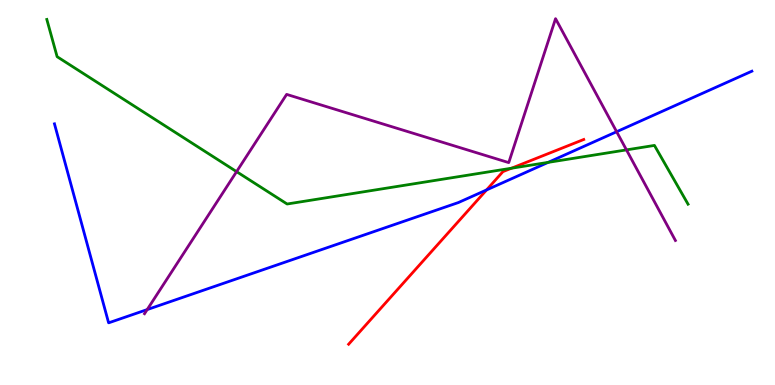[{'lines': ['blue', 'red'], 'intersections': [{'x': 6.28, 'y': 5.07}]}, {'lines': ['green', 'red'], 'intersections': [{'x': 6.6, 'y': 5.63}]}, {'lines': ['purple', 'red'], 'intersections': []}, {'lines': ['blue', 'green'], 'intersections': [{'x': 7.07, 'y': 5.78}]}, {'lines': ['blue', 'purple'], 'intersections': [{'x': 1.9, 'y': 1.96}, {'x': 7.96, 'y': 6.58}]}, {'lines': ['green', 'purple'], 'intersections': [{'x': 3.05, 'y': 5.54}, {'x': 8.08, 'y': 6.11}]}]